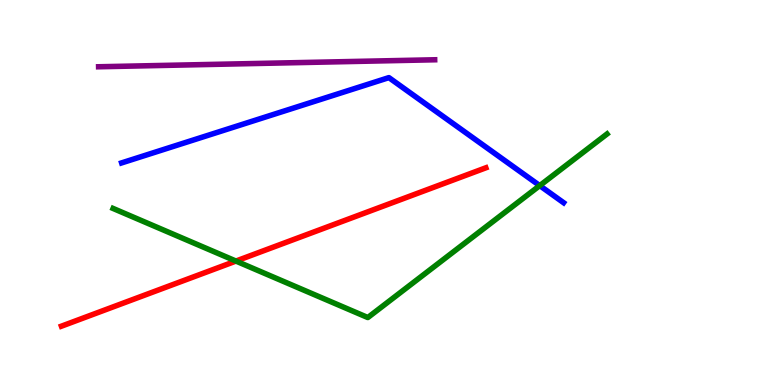[{'lines': ['blue', 'red'], 'intersections': []}, {'lines': ['green', 'red'], 'intersections': [{'x': 3.04, 'y': 3.22}]}, {'lines': ['purple', 'red'], 'intersections': []}, {'lines': ['blue', 'green'], 'intersections': [{'x': 6.96, 'y': 5.18}]}, {'lines': ['blue', 'purple'], 'intersections': []}, {'lines': ['green', 'purple'], 'intersections': []}]